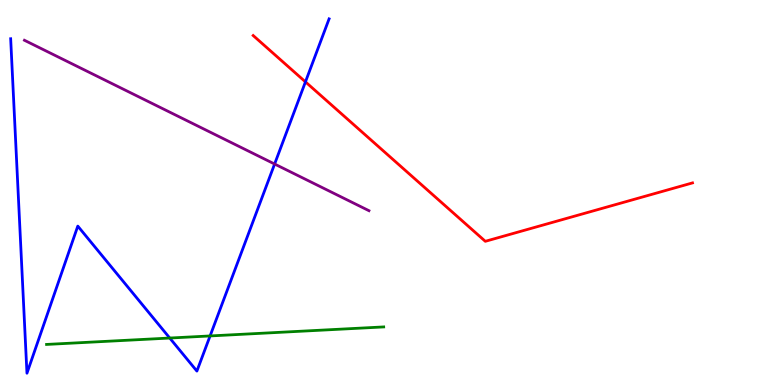[{'lines': ['blue', 'red'], 'intersections': [{'x': 3.94, 'y': 7.87}]}, {'lines': ['green', 'red'], 'intersections': []}, {'lines': ['purple', 'red'], 'intersections': []}, {'lines': ['blue', 'green'], 'intersections': [{'x': 2.19, 'y': 1.22}, {'x': 2.71, 'y': 1.27}]}, {'lines': ['blue', 'purple'], 'intersections': [{'x': 3.54, 'y': 5.74}]}, {'lines': ['green', 'purple'], 'intersections': []}]